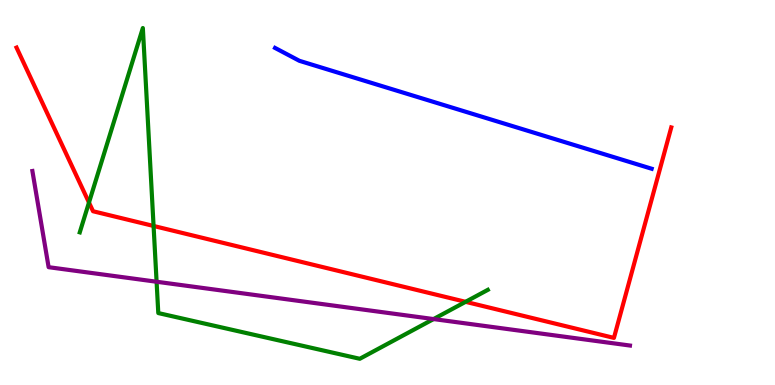[{'lines': ['blue', 'red'], 'intersections': []}, {'lines': ['green', 'red'], 'intersections': [{'x': 1.15, 'y': 4.74}, {'x': 1.98, 'y': 4.13}, {'x': 6.01, 'y': 2.16}]}, {'lines': ['purple', 'red'], 'intersections': []}, {'lines': ['blue', 'green'], 'intersections': []}, {'lines': ['blue', 'purple'], 'intersections': []}, {'lines': ['green', 'purple'], 'intersections': [{'x': 2.02, 'y': 2.68}, {'x': 5.59, 'y': 1.71}]}]